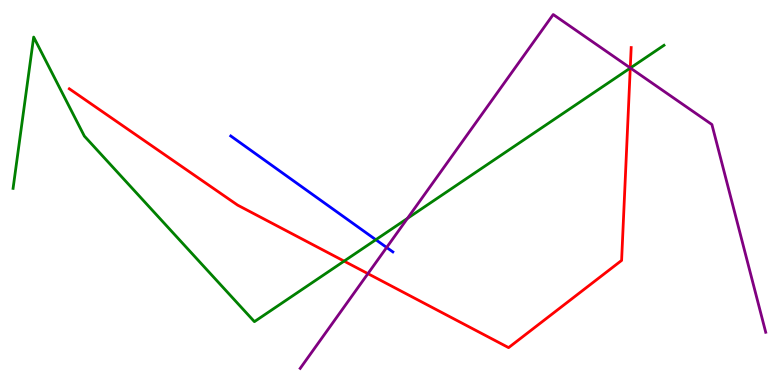[{'lines': ['blue', 'red'], 'intersections': []}, {'lines': ['green', 'red'], 'intersections': [{'x': 4.44, 'y': 3.22}, {'x': 8.13, 'y': 8.23}]}, {'lines': ['purple', 'red'], 'intersections': [{'x': 4.75, 'y': 2.89}, {'x': 8.13, 'y': 8.24}]}, {'lines': ['blue', 'green'], 'intersections': [{'x': 4.85, 'y': 3.77}]}, {'lines': ['blue', 'purple'], 'intersections': [{'x': 4.99, 'y': 3.57}]}, {'lines': ['green', 'purple'], 'intersections': [{'x': 5.26, 'y': 4.33}, {'x': 8.13, 'y': 8.23}]}]